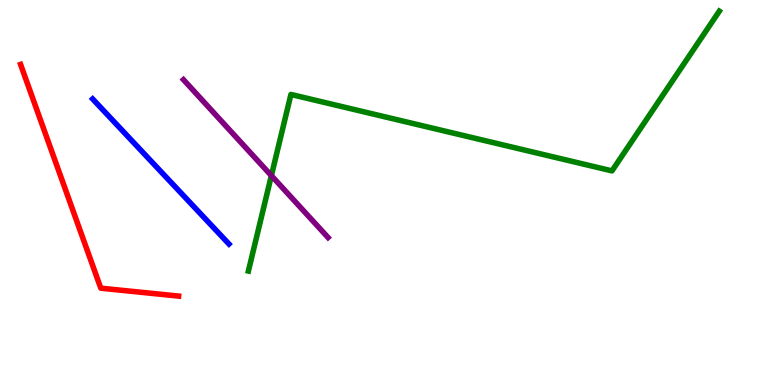[{'lines': ['blue', 'red'], 'intersections': []}, {'lines': ['green', 'red'], 'intersections': []}, {'lines': ['purple', 'red'], 'intersections': []}, {'lines': ['blue', 'green'], 'intersections': []}, {'lines': ['blue', 'purple'], 'intersections': []}, {'lines': ['green', 'purple'], 'intersections': [{'x': 3.5, 'y': 5.44}]}]